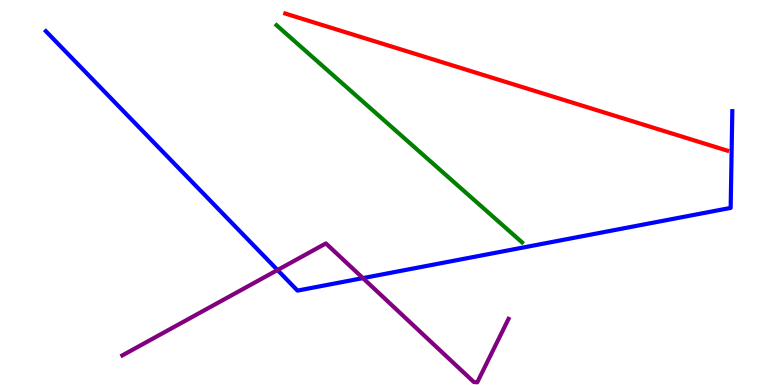[{'lines': ['blue', 'red'], 'intersections': []}, {'lines': ['green', 'red'], 'intersections': []}, {'lines': ['purple', 'red'], 'intersections': []}, {'lines': ['blue', 'green'], 'intersections': []}, {'lines': ['blue', 'purple'], 'intersections': [{'x': 3.58, 'y': 2.99}, {'x': 4.68, 'y': 2.78}]}, {'lines': ['green', 'purple'], 'intersections': []}]